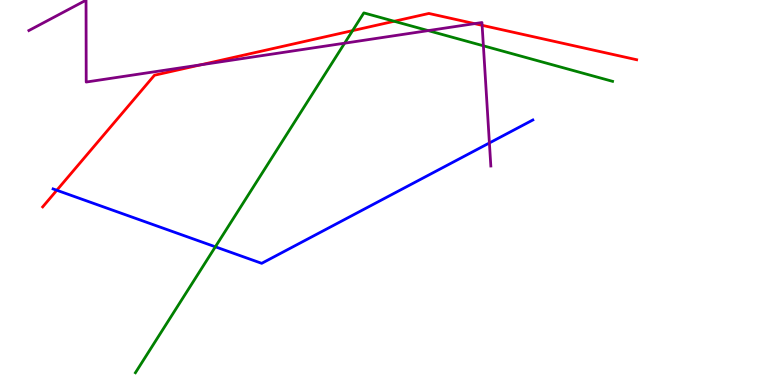[{'lines': ['blue', 'red'], 'intersections': [{'x': 0.733, 'y': 5.06}]}, {'lines': ['green', 'red'], 'intersections': [{'x': 4.55, 'y': 9.2}, {'x': 5.09, 'y': 9.45}]}, {'lines': ['purple', 'red'], 'intersections': [{'x': 2.59, 'y': 8.32}, {'x': 6.12, 'y': 9.39}, {'x': 6.22, 'y': 9.34}]}, {'lines': ['blue', 'green'], 'intersections': [{'x': 2.78, 'y': 3.59}]}, {'lines': ['blue', 'purple'], 'intersections': [{'x': 6.31, 'y': 6.29}]}, {'lines': ['green', 'purple'], 'intersections': [{'x': 4.45, 'y': 8.88}, {'x': 5.53, 'y': 9.2}, {'x': 6.24, 'y': 8.81}]}]